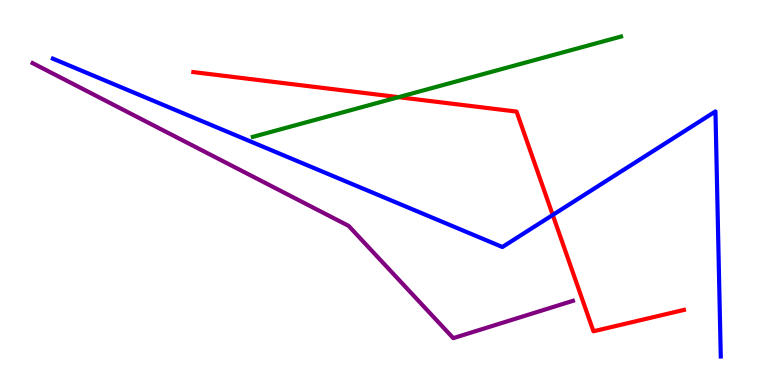[{'lines': ['blue', 'red'], 'intersections': [{'x': 7.13, 'y': 4.42}]}, {'lines': ['green', 'red'], 'intersections': [{'x': 5.14, 'y': 7.48}]}, {'lines': ['purple', 'red'], 'intersections': []}, {'lines': ['blue', 'green'], 'intersections': []}, {'lines': ['blue', 'purple'], 'intersections': []}, {'lines': ['green', 'purple'], 'intersections': []}]